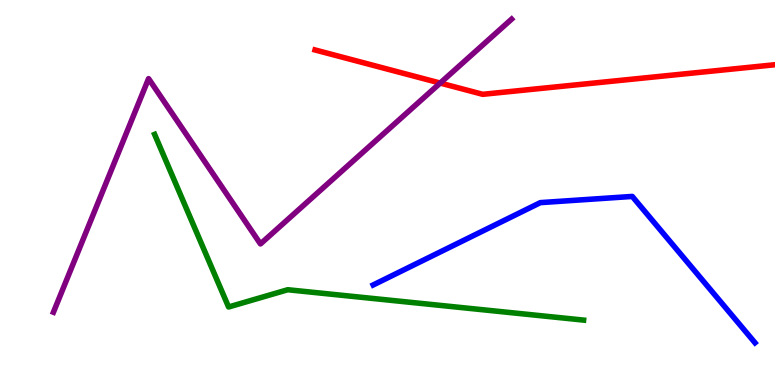[{'lines': ['blue', 'red'], 'intersections': []}, {'lines': ['green', 'red'], 'intersections': []}, {'lines': ['purple', 'red'], 'intersections': [{'x': 5.68, 'y': 7.84}]}, {'lines': ['blue', 'green'], 'intersections': []}, {'lines': ['blue', 'purple'], 'intersections': []}, {'lines': ['green', 'purple'], 'intersections': []}]